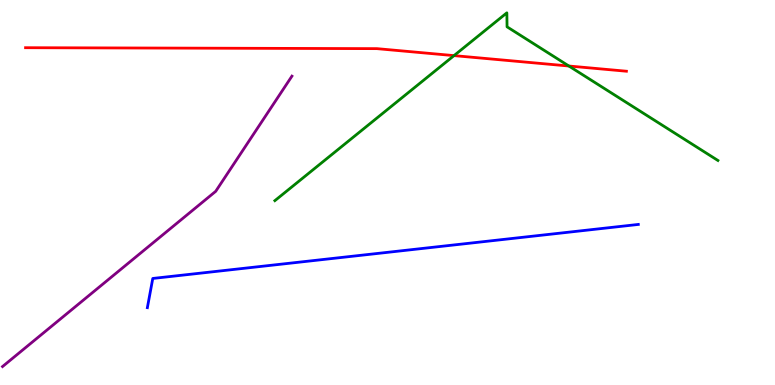[{'lines': ['blue', 'red'], 'intersections': []}, {'lines': ['green', 'red'], 'intersections': [{'x': 5.86, 'y': 8.56}, {'x': 7.34, 'y': 8.29}]}, {'lines': ['purple', 'red'], 'intersections': []}, {'lines': ['blue', 'green'], 'intersections': []}, {'lines': ['blue', 'purple'], 'intersections': []}, {'lines': ['green', 'purple'], 'intersections': []}]